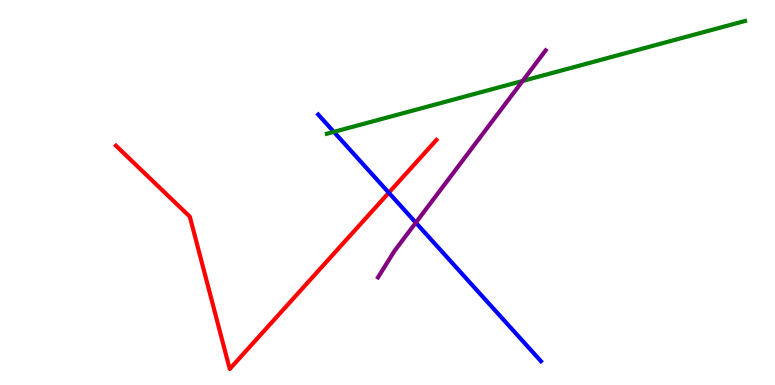[{'lines': ['blue', 'red'], 'intersections': [{'x': 5.02, 'y': 4.99}]}, {'lines': ['green', 'red'], 'intersections': []}, {'lines': ['purple', 'red'], 'intersections': []}, {'lines': ['blue', 'green'], 'intersections': [{'x': 4.31, 'y': 6.57}]}, {'lines': ['blue', 'purple'], 'intersections': [{'x': 5.37, 'y': 4.22}]}, {'lines': ['green', 'purple'], 'intersections': [{'x': 6.74, 'y': 7.9}]}]